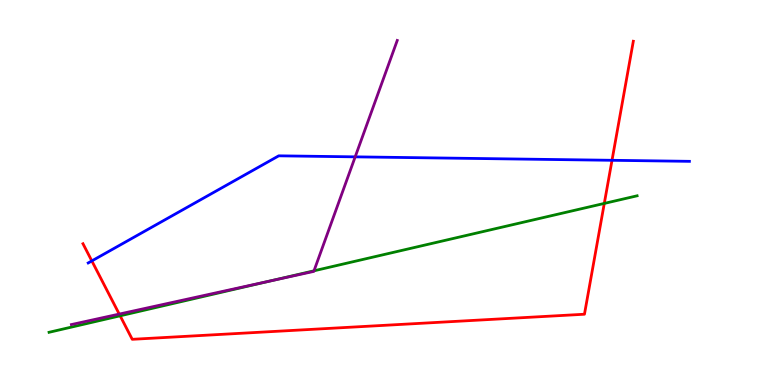[{'lines': ['blue', 'red'], 'intersections': [{'x': 1.18, 'y': 3.22}, {'x': 7.9, 'y': 5.84}]}, {'lines': ['green', 'red'], 'intersections': [{'x': 1.55, 'y': 1.8}, {'x': 7.8, 'y': 4.72}]}, {'lines': ['purple', 'red'], 'intersections': [{'x': 1.54, 'y': 1.84}]}, {'lines': ['blue', 'green'], 'intersections': []}, {'lines': ['blue', 'purple'], 'intersections': [{'x': 4.58, 'y': 5.93}]}, {'lines': ['green', 'purple'], 'intersections': [{'x': 3.49, 'y': 2.7}, {'x': 4.05, 'y': 2.97}]}]